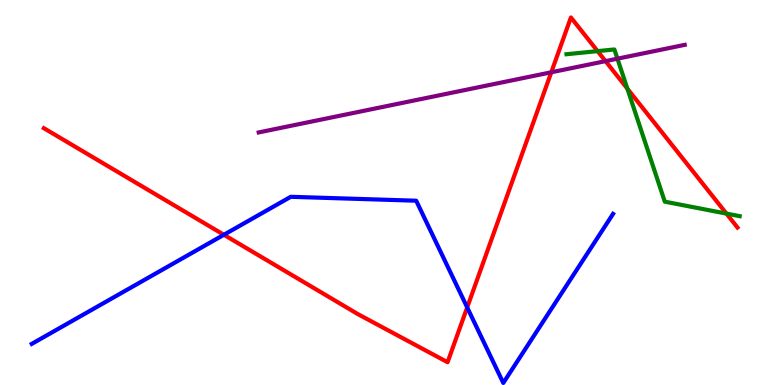[{'lines': ['blue', 'red'], 'intersections': [{'x': 2.89, 'y': 3.9}, {'x': 6.03, 'y': 2.02}]}, {'lines': ['green', 'red'], 'intersections': [{'x': 7.71, 'y': 8.67}, {'x': 8.1, 'y': 7.7}, {'x': 9.37, 'y': 4.45}]}, {'lines': ['purple', 'red'], 'intersections': [{'x': 7.11, 'y': 8.12}, {'x': 7.81, 'y': 8.41}]}, {'lines': ['blue', 'green'], 'intersections': []}, {'lines': ['blue', 'purple'], 'intersections': []}, {'lines': ['green', 'purple'], 'intersections': [{'x': 7.97, 'y': 8.48}]}]